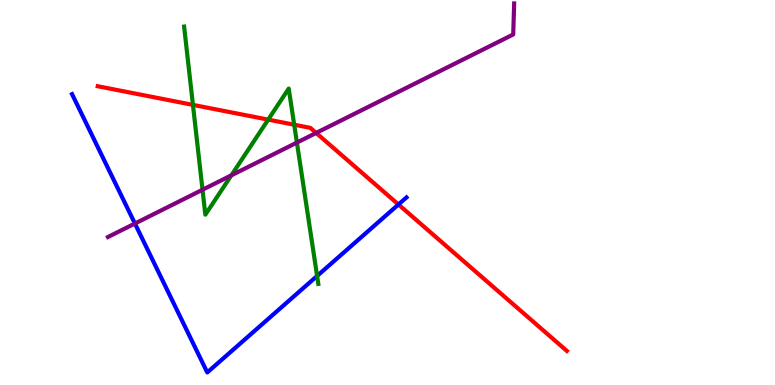[{'lines': ['blue', 'red'], 'intersections': [{'x': 5.14, 'y': 4.69}]}, {'lines': ['green', 'red'], 'intersections': [{'x': 2.49, 'y': 7.28}, {'x': 3.46, 'y': 6.89}, {'x': 3.8, 'y': 6.76}]}, {'lines': ['purple', 'red'], 'intersections': [{'x': 4.08, 'y': 6.55}]}, {'lines': ['blue', 'green'], 'intersections': [{'x': 4.09, 'y': 2.83}]}, {'lines': ['blue', 'purple'], 'intersections': [{'x': 1.74, 'y': 4.19}]}, {'lines': ['green', 'purple'], 'intersections': [{'x': 2.61, 'y': 5.07}, {'x': 2.99, 'y': 5.45}, {'x': 3.83, 'y': 6.3}]}]